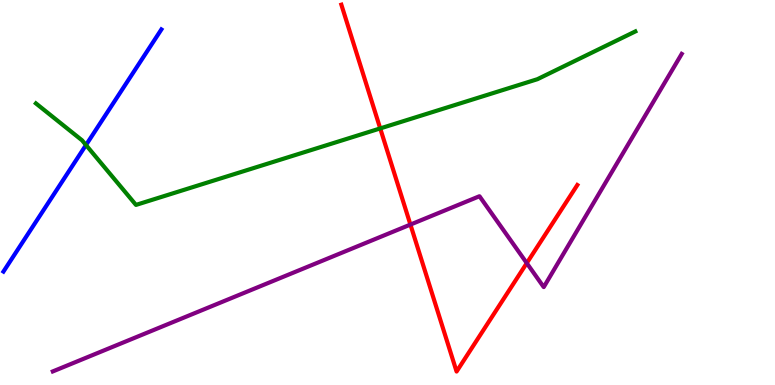[{'lines': ['blue', 'red'], 'intersections': []}, {'lines': ['green', 'red'], 'intersections': [{'x': 4.91, 'y': 6.66}]}, {'lines': ['purple', 'red'], 'intersections': [{'x': 5.3, 'y': 4.17}, {'x': 6.8, 'y': 3.17}]}, {'lines': ['blue', 'green'], 'intersections': [{'x': 1.11, 'y': 6.23}]}, {'lines': ['blue', 'purple'], 'intersections': []}, {'lines': ['green', 'purple'], 'intersections': []}]